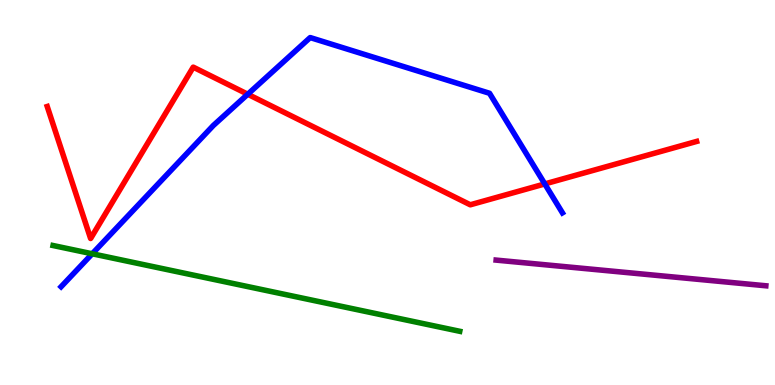[{'lines': ['blue', 'red'], 'intersections': [{'x': 3.2, 'y': 7.55}, {'x': 7.03, 'y': 5.22}]}, {'lines': ['green', 'red'], 'intersections': []}, {'lines': ['purple', 'red'], 'intersections': []}, {'lines': ['blue', 'green'], 'intersections': [{'x': 1.19, 'y': 3.41}]}, {'lines': ['blue', 'purple'], 'intersections': []}, {'lines': ['green', 'purple'], 'intersections': []}]